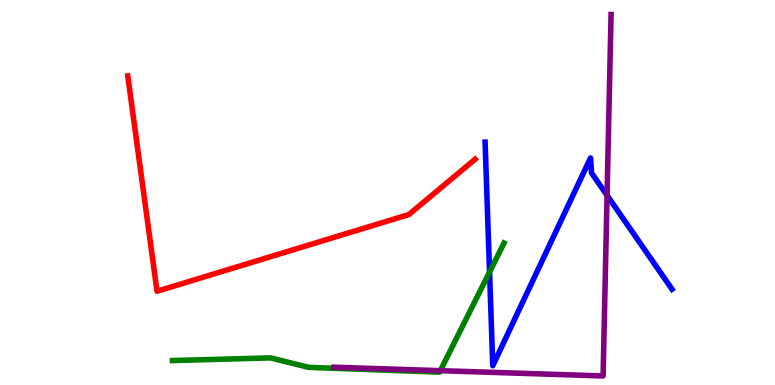[{'lines': ['blue', 'red'], 'intersections': []}, {'lines': ['green', 'red'], 'intersections': []}, {'lines': ['purple', 'red'], 'intersections': []}, {'lines': ['blue', 'green'], 'intersections': [{'x': 6.32, 'y': 2.93}]}, {'lines': ['blue', 'purple'], 'intersections': [{'x': 7.83, 'y': 4.92}]}, {'lines': ['green', 'purple'], 'intersections': [{'x': 5.68, 'y': 0.372}]}]